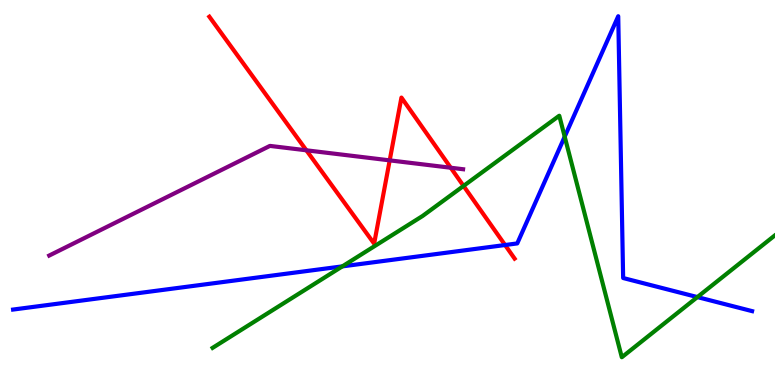[{'lines': ['blue', 'red'], 'intersections': [{'x': 6.52, 'y': 3.64}]}, {'lines': ['green', 'red'], 'intersections': [{'x': 5.98, 'y': 5.17}]}, {'lines': ['purple', 'red'], 'intersections': [{'x': 3.95, 'y': 6.1}, {'x': 5.03, 'y': 5.83}, {'x': 5.82, 'y': 5.64}]}, {'lines': ['blue', 'green'], 'intersections': [{'x': 4.42, 'y': 3.08}, {'x': 7.29, 'y': 6.45}, {'x': 9.0, 'y': 2.28}]}, {'lines': ['blue', 'purple'], 'intersections': []}, {'lines': ['green', 'purple'], 'intersections': []}]